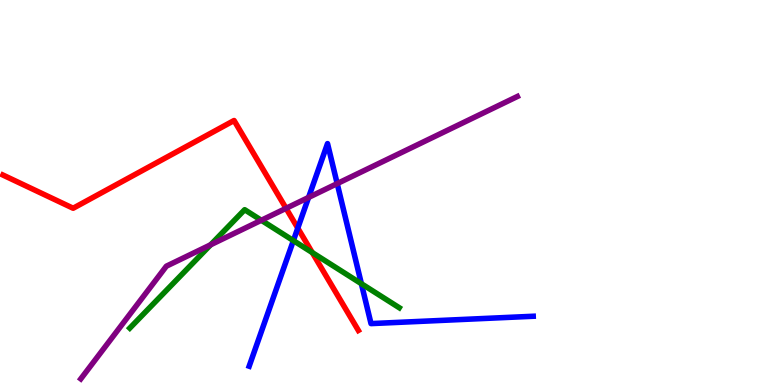[{'lines': ['blue', 'red'], 'intersections': [{'x': 3.84, 'y': 4.07}]}, {'lines': ['green', 'red'], 'intersections': [{'x': 4.03, 'y': 3.44}]}, {'lines': ['purple', 'red'], 'intersections': [{'x': 3.69, 'y': 4.59}]}, {'lines': ['blue', 'green'], 'intersections': [{'x': 3.79, 'y': 3.75}, {'x': 4.66, 'y': 2.63}]}, {'lines': ['blue', 'purple'], 'intersections': [{'x': 3.98, 'y': 4.87}, {'x': 4.35, 'y': 5.23}]}, {'lines': ['green', 'purple'], 'intersections': [{'x': 2.72, 'y': 3.64}, {'x': 3.37, 'y': 4.28}]}]